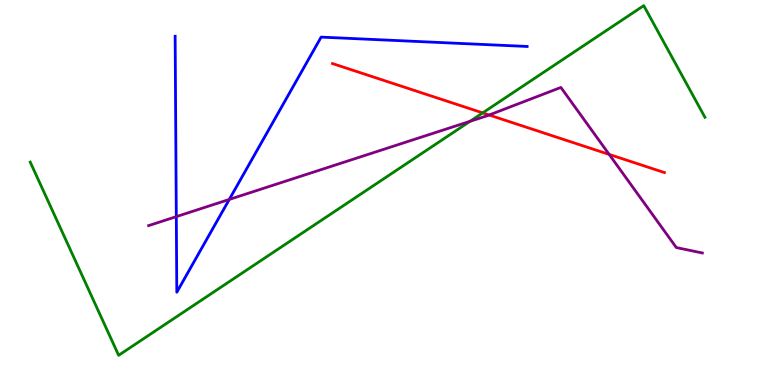[{'lines': ['blue', 'red'], 'intersections': []}, {'lines': ['green', 'red'], 'intersections': [{'x': 6.23, 'y': 7.07}]}, {'lines': ['purple', 'red'], 'intersections': [{'x': 6.31, 'y': 7.01}, {'x': 7.86, 'y': 5.99}]}, {'lines': ['blue', 'green'], 'intersections': []}, {'lines': ['blue', 'purple'], 'intersections': [{'x': 2.27, 'y': 4.37}, {'x': 2.96, 'y': 4.82}]}, {'lines': ['green', 'purple'], 'intersections': [{'x': 6.06, 'y': 6.85}]}]